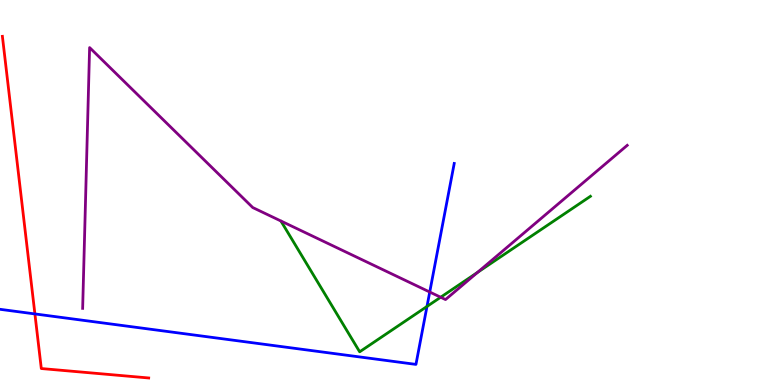[{'lines': ['blue', 'red'], 'intersections': [{'x': 0.45, 'y': 1.85}]}, {'lines': ['green', 'red'], 'intersections': []}, {'lines': ['purple', 'red'], 'intersections': []}, {'lines': ['blue', 'green'], 'intersections': [{'x': 5.51, 'y': 2.04}]}, {'lines': ['blue', 'purple'], 'intersections': [{'x': 5.54, 'y': 2.41}]}, {'lines': ['green', 'purple'], 'intersections': [{'x': 5.69, 'y': 2.28}, {'x': 6.16, 'y': 2.93}]}]